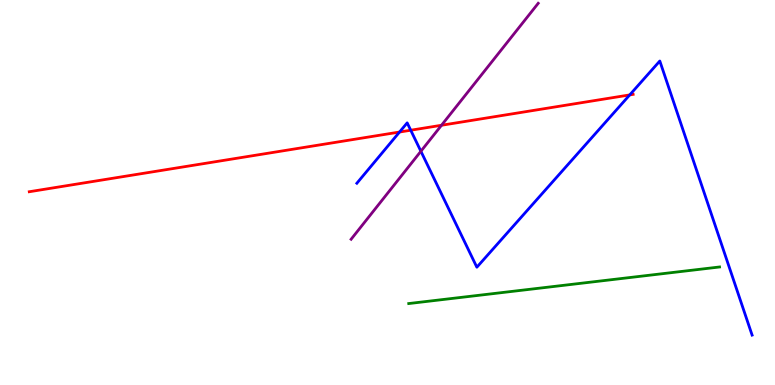[{'lines': ['blue', 'red'], 'intersections': [{'x': 5.16, 'y': 6.57}, {'x': 5.3, 'y': 6.62}, {'x': 8.13, 'y': 7.53}]}, {'lines': ['green', 'red'], 'intersections': []}, {'lines': ['purple', 'red'], 'intersections': [{'x': 5.7, 'y': 6.75}]}, {'lines': ['blue', 'green'], 'intersections': []}, {'lines': ['blue', 'purple'], 'intersections': [{'x': 5.43, 'y': 6.07}]}, {'lines': ['green', 'purple'], 'intersections': []}]